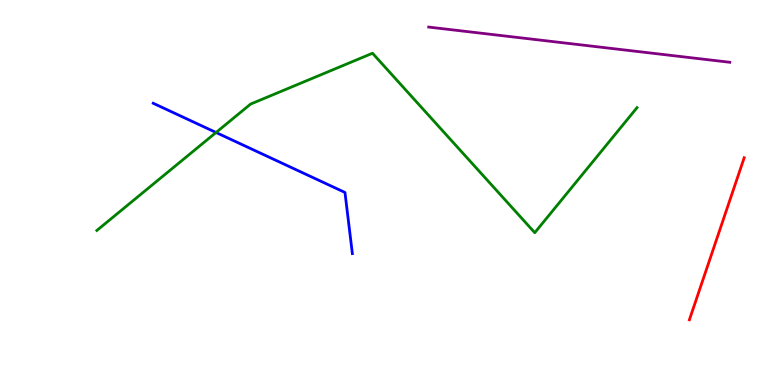[{'lines': ['blue', 'red'], 'intersections': []}, {'lines': ['green', 'red'], 'intersections': []}, {'lines': ['purple', 'red'], 'intersections': []}, {'lines': ['blue', 'green'], 'intersections': [{'x': 2.79, 'y': 6.56}]}, {'lines': ['blue', 'purple'], 'intersections': []}, {'lines': ['green', 'purple'], 'intersections': []}]